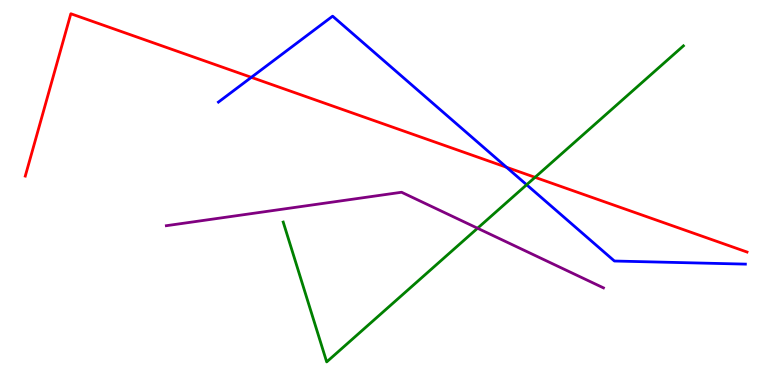[{'lines': ['blue', 'red'], 'intersections': [{'x': 3.24, 'y': 7.99}, {'x': 6.54, 'y': 5.66}]}, {'lines': ['green', 'red'], 'intersections': [{'x': 6.9, 'y': 5.39}]}, {'lines': ['purple', 'red'], 'intersections': []}, {'lines': ['blue', 'green'], 'intersections': [{'x': 6.8, 'y': 5.2}]}, {'lines': ['blue', 'purple'], 'intersections': []}, {'lines': ['green', 'purple'], 'intersections': [{'x': 6.16, 'y': 4.07}]}]